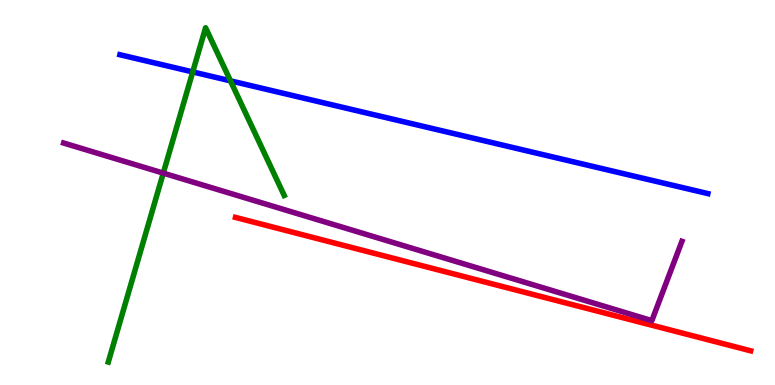[{'lines': ['blue', 'red'], 'intersections': []}, {'lines': ['green', 'red'], 'intersections': []}, {'lines': ['purple', 'red'], 'intersections': []}, {'lines': ['blue', 'green'], 'intersections': [{'x': 2.49, 'y': 8.13}, {'x': 2.97, 'y': 7.9}]}, {'lines': ['blue', 'purple'], 'intersections': []}, {'lines': ['green', 'purple'], 'intersections': [{'x': 2.11, 'y': 5.5}]}]